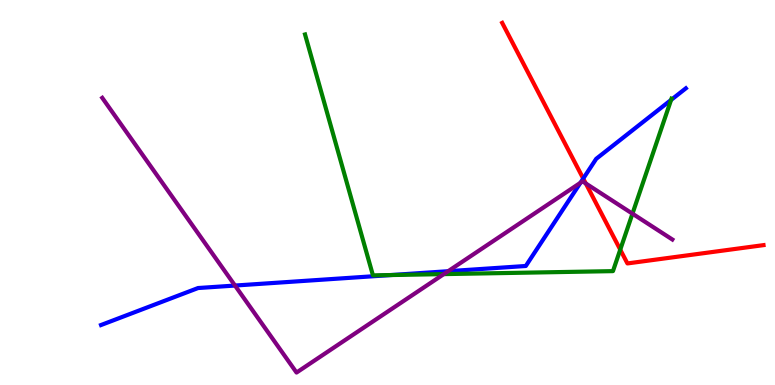[{'lines': ['blue', 'red'], 'intersections': [{'x': 7.53, 'y': 5.36}]}, {'lines': ['green', 'red'], 'intersections': [{'x': 8.0, 'y': 3.52}]}, {'lines': ['purple', 'red'], 'intersections': [{'x': 7.56, 'y': 5.23}]}, {'lines': ['blue', 'green'], 'intersections': [{'x': 5.05, 'y': 2.86}, {'x': 8.66, 'y': 7.4}]}, {'lines': ['blue', 'purple'], 'intersections': [{'x': 3.03, 'y': 2.58}, {'x': 5.78, 'y': 2.96}, {'x': 7.49, 'y': 5.25}]}, {'lines': ['green', 'purple'], 'intersections': [{'x': 5.73, 'y': 2.88}, {'x': 8.16, 'y': 4.45}]}]